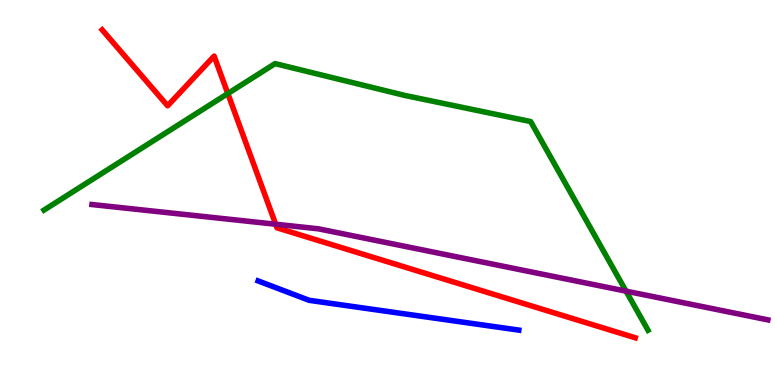[{'lines': ['blue', 'red'], 'intersections': []}, {'lines': ['green', 'red'], 'intersections': [{'x': 2.94, 'y': 7.57}]}, {'lines': ['purple', 'red'], 'intersections': [{'x': 3.56, 'y': 4.18}]}, {'lines': ['blue', 'green'], 'intersections': []}, {'lines': ['blue', 'purple'], 'intersections': []}, {'lines': ['green', 'purple'], 'intersections': [{'x': 8.08, 'y': 2.44}]}]